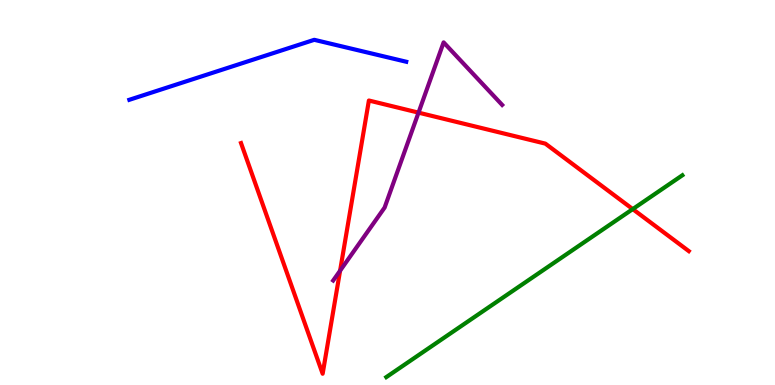[{'lines': ['blue', 'red'], 'intersections': []}, {'lines': ['green', 'red'], 'intersections': [{'x': 8.16, 'y': 4.57}]}, {'lines': ['purple', 'red'], 'intersections': [{'x': 4.39, 'y': 2.97}, {'x': 5.4, 'y': 7.07}]}, {'lines': ['blue', 'green'], 'intersections': []}, {'lines': ['blue', 'purple'], 'intersections': []}, {'lines': ['green', 'purple'], 'intersections': []}]